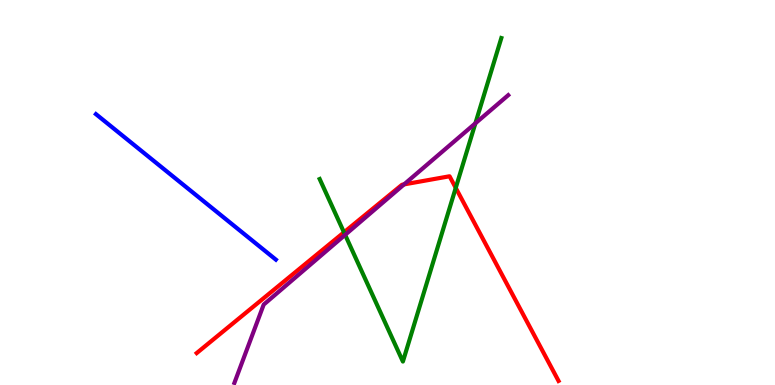[{'lines': ['blue', 'red'], 'intersections': []}, {'lines': ['green', 'red'], 'intersections': [{'x': 4.44, 'y': 3.97}, {'x': 5.88, 'y': 5.12}]}, {'lines': ['purple', 'red'], 'intersections': [{'x': 5.21, 'y': 5.21}]}, {'lines': ['blue', 'green'], 'intersections': []}, {'lines': ['blue', 'purple'], 'intersections': []}, {'lines': ['green', 'purple'], 'intersections': [{'x': 4.45, 'y': 3.9}, {'x': 6.13, 'y': 6.8}]}]